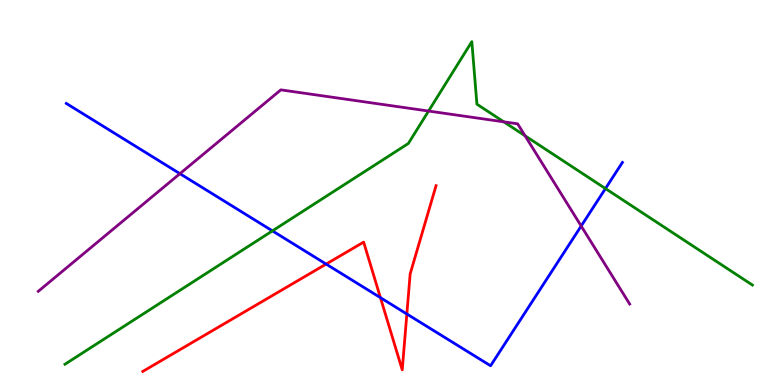[{'lines': ['blue', 'red'], 'intersections': [{'x': 4.21, 'y': 3.14}, {'x': 4.91, 'y': 2.27}, {'x': 5.25, 'y': 1.84}]}, {'lines': ['green', 'red'], 'intersections': []}, {'lines': ['purple', 'red'], 'intersections': []}, {'lines': ['blue', 'green'], 'intersections': [{'x': 3.52, 'y': 4.0}, {'x': 7.81, 'y': 5.1}]}, {'lines': ['blue', 'purple'], 'intersections': [{'x': 2.32, 'y': 5.49}, {'x': 7.5, 'y': 4.13}]}, {'lines': ['green', 'purple'], 'intersections': [{'x': 5.53, 'y': 7.12}, {'x': 6.5, 'y': 6.84}, {'x': 6.78, 'y': 6.47}]}]